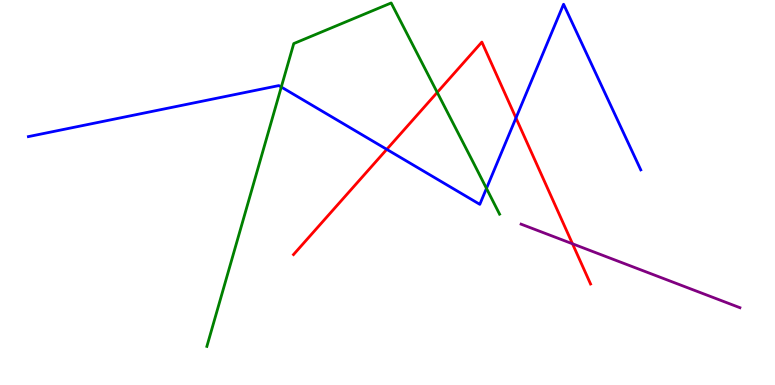[{'lines': ['blue', 'red'], 'intersections': [{'x': 4.99, 'y': 6.12}, {'x': 6.66, 'y': 6.94}]}, {'lines': ['green', 'red'], 'intersections': [{'x': 5.64, 'y': 7.6}]}, {'lines': ['purple', 'red'], 'intersections': [{'x': 7.39, 'y': 3.67}]}, {'lines': ['blue', 'green'], 'intersections': [{'x': 3.63, 'y': 7.74}, {'x': 6.28, 'y': 5.11}]}, {'lines': ['blue', 'purple'], 'intersections': []}, {'lines': ['green', 'purple'], 'intersections': []}]